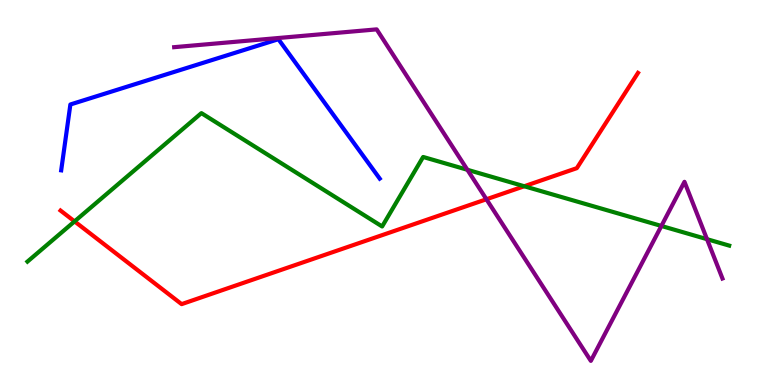[{'lines': ['blue', 'red'], 'intersections': []}, {'lines': ['green', 'red'], 'intersections': [{'x': 0.962, 'y': 4.25}, {'x': 6.76, 'y': 5.16}]}, {'lines': ['purple', 'red'], 'intersections': [{'x': 6.28, 'y': 4.82}]}, {'lines': ['blue', 'green'], 'intersections': []}, {'lines': ['blue', 'purple'], 'intersections': []}, {'lines': ['green', 'purple'], 'intersections': [{'x': 6.03, 'y': 5.59}, {'x': 8.53, 'y': 4.13}, {'x': 9.12, 'y': 3.79}]}]